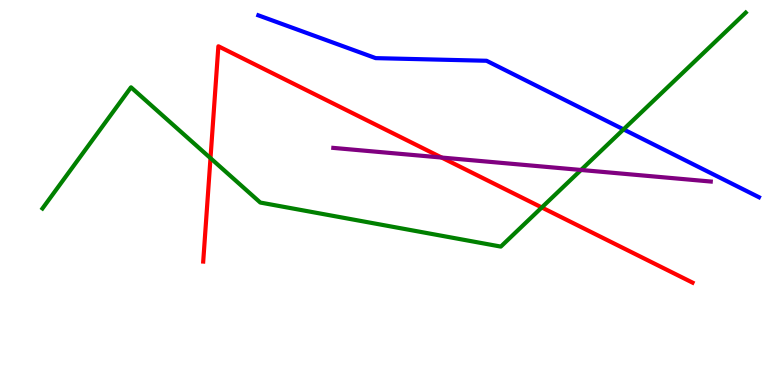[{'lines': ['blue', 'red'], 'intersections': []}, {'lines': ['green', 'red'], 'intersections': [{'x': 2.72, 'y': 5.89}, {'x': 6.99, 'y': 4.61}]}, {'lines': ['purple', 'red'], 'intersections': [{'x': 5.7, 'y': 5.91}]}, {'lines': ['blue', 'green'], 'intersections': [{'x': 8.05, 'y': 6.64}]}, {'lines': ['blue', 'purple'], 'intersections': []}, {'lines': ['green', 'purple'], 'intersections': [{'x': 7.5, 'y': 5.59}]}]